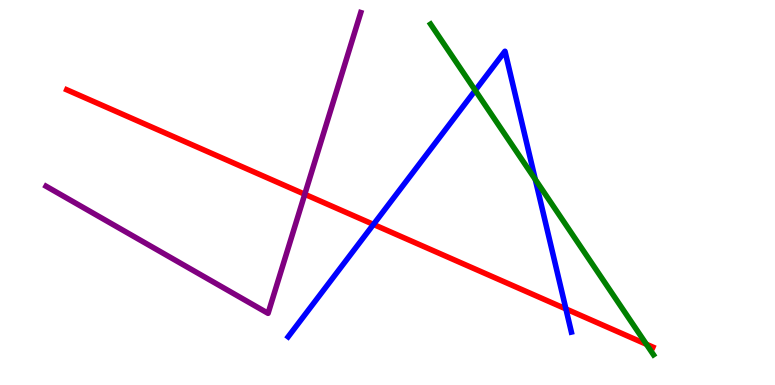[{'lines': ['blue', 'red'], 'intersections': [{'x': 4.82, 'y': 4.17}, {'x': 7.3, 'y': 1.98}]}, {'lines': ['green', 'red'], 'intersections': [{'x': 8.34, 'y': 1.06}]}, {'lines': ['purple', 'red'], 'intersections': [{'x': 3.93, 'y': 4.95}]}, {'lines': ['blue', 'green'], 'intersections': [{'x': 6.13, 'y': 7.65}, {'x': 6.91, 'y': 5.34}]}, {'lines': ['blue', 'purple'], 'intersections': []}, {'lines': ['green', 'purple'], 'intersections': []}]